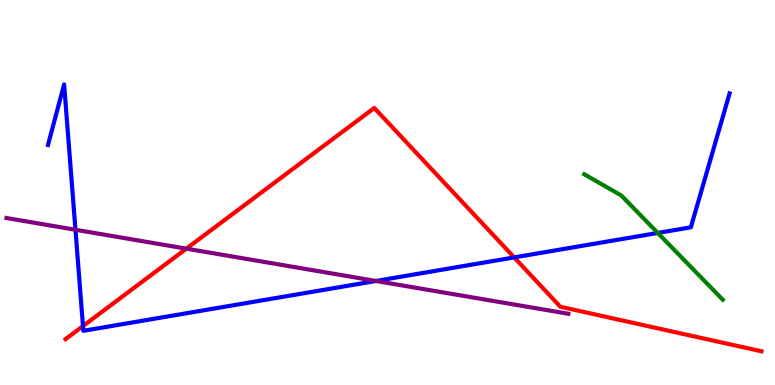[{'lines': ['blue', 'red'], 'intersections': [{'x': 1.07, 'y': 1.53}, {'x': 6.63, 'y': 3.31}]}, {'lines': ['green', 'red'], 'intersections': []}, {'lines': ['purple', 'red'], 'intersections': [{'x': 2.4, 'y': 3.54}]}, {'lines': ['blue', 'green'], 'intersections': [{'x': 8.49, 'y': 3.95}]}, {'lines': ['blue', 'purple'], 'intersections': [{'x': 0.974, 'y': 4.03}, {'x': 4.85, 'y': 2.7}]}, {'lines': ['green', 'purple'], 'intersections': []}]